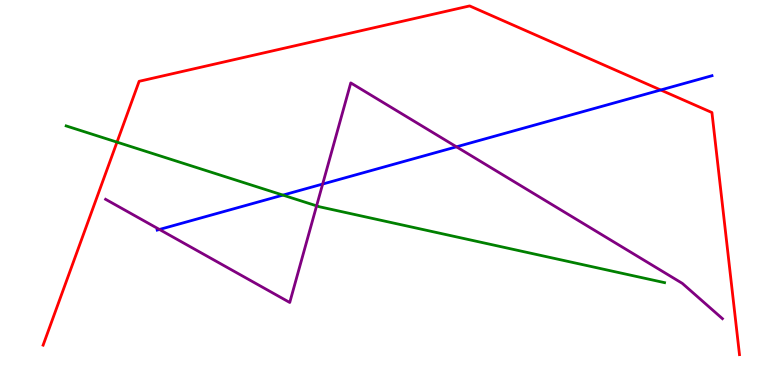[{'lines': ['blue', 'red'], 'intersections': [{'x': 8.53, 'y': 7.66}]}, {'lines': ['green', 'red'], 'intersections': [{'x': 1.51, 'y': 6.31}]}, {'lines': ['purple', 'red'], 'intersections': []}, {'lines': ['blue', 'green'], 'intersections': [{'x': 3.65, 'y': 4.93}]}, {'lines': ['blue', 'purple'], 'intersections': [{'x': 2.06, 'y': 4.04}, {'x': 4.16, 'y': 5.22}, {'x': 5.89, 'y': 6.19}]}, {'lines': ['green', 'purple'], 'intersections': [{'x': 4.09, 'y': 4.65}]}]